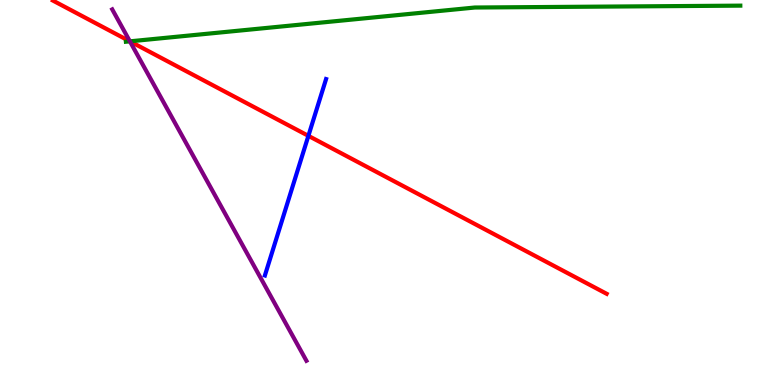[{'lines': ['blue', 'red'], 'intersections': [{'x': 3.98, 'y': 6.47}]}, {'lines': ['green', 'red'], 'intersections': [{'x': 1.68, 'y': 8.93}]}, {'lines': ['purple', 'red'], 'intersections': [{'x': 1.68, 'y': 8.93}]}, {'lines': ['blue', 'green'], 'intersections': []}, {'lines': ['blue', 'purple'], 'intersections': []}, {'lines': ['green', 'purple'], 'intersections': [{'x': 1.68, 'y': 8.93}]}]